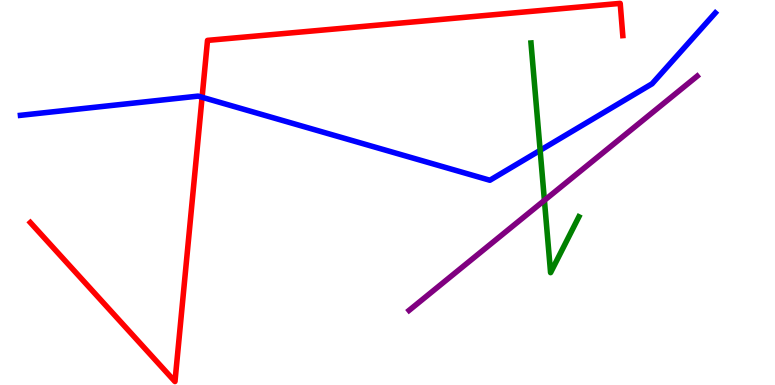[{'lines': ['blue', 'red'], 'intersections': [{'x': 2.61, 'y': 7.47}]}, {'lines': ['green', 'red'], 'intersections': []}, {'lines': ['purple', 'red'], 'intersections': []}, {'lines': ['blue', 'green'], 'intersections': [{'x': 6.97, 'y': 6.09}]}, {'lines': ['blue', 'purple'], 'intersections': []}, {'lines': ['green', 'purple'], 'intersections': [{'x': 7.02, 'y': 4.8}]}]